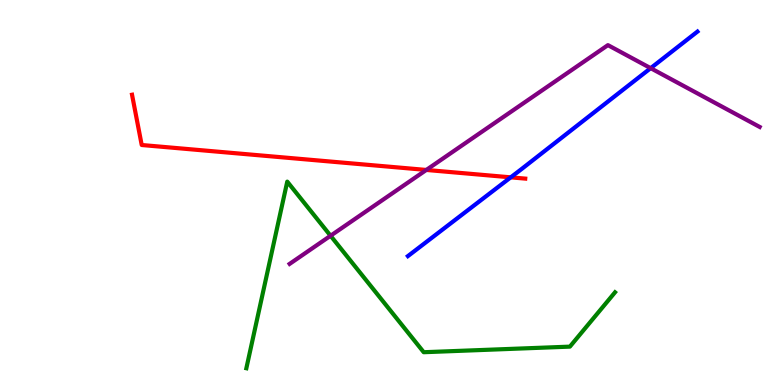[{'lines': ['blue', 'red'], 'intersections': [{'x': 6.59, 'y': 5.39}]}, {'lines': ['green', 'red'], 'intersections': []}, {'lines': ['purple', 'red'], 'intersections': [{'x': 5.5, 'y': 5.59}]}, {'lines': ['blue', 'green'], 'intersections': []}, {'lines': ['blue', 'purple'], 'intersections': [{'x': 8.4, 'y': 8.23}]}, {'lines': ['green', 'purple'], 'intersections': [{'x': 4.27, 'y': 3.88}]}]